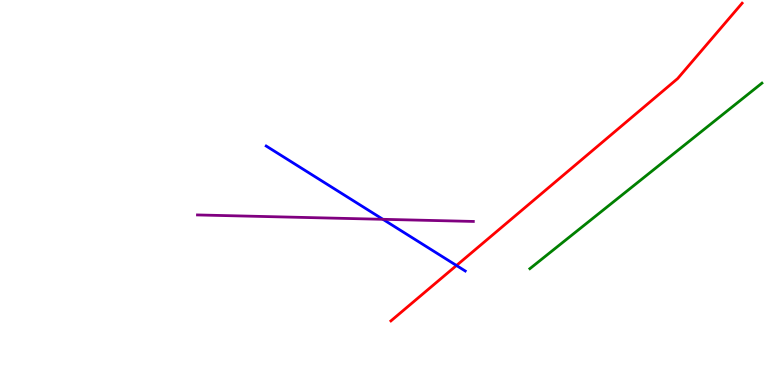[{'lines': ['blue', 'red'], 'intersections': [{'x': 5.89, 'y': 3.1}]}, {'lines': ['green', 'red'], 'intersections': []}, {'lines': ['purple', 'red'], 'intersections': []}, {'lines': ['blue', 'green'], 'intersections': []}, {'lines': ['blue', 'purple'], 'intersections': [{'x': 4.94, 'y': 4.3}]}, {'lines': ['green', 'purple'], 'intersections': []}]